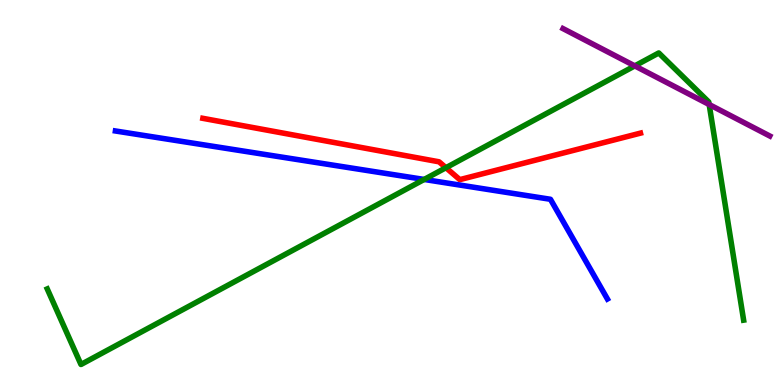[{'lines': ['blue', 'red'], 'intersections': []}, {'lines': ['green', 'red'], 'intersections': [{'x': 5.75, 'y': 5.64}]}, {'lines': ['purple', 'red'], 'intersections': []}, {'lines': ['blue', 'green'], 'intersections': [{'x': 5.47, 'y': 5.34}]}, {'lines': ['blue', 'purple'], 'intersections': []}, {'lines': ['green', 'purple'], 'intersections': [{'x': 8.19, 'y': 8.29}, {'x': 9.15, 'y': 7.29}]}]